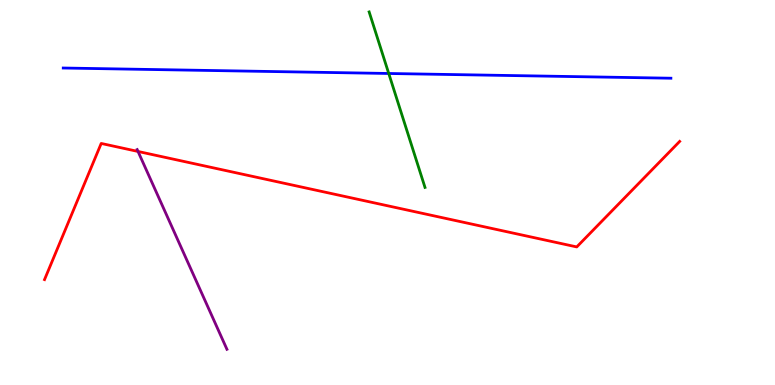[{'lines': ['blue', 'red'], 'intersections': []}, {'lines': ['green', 'red'], 'intersections': []}, {'lines': ['purple', 'red'], 'intersections': [{'x': 1.78, 'y': 6.07}]}, {'lines': ['blue', 'green'], 'intersections': [{'x': 5.02, 'y': 8.09}]}, {'lines': ['blue', 'purple'], 'intersections': []}, {'lines': ['green', 'purple'], 'intersections': []}]